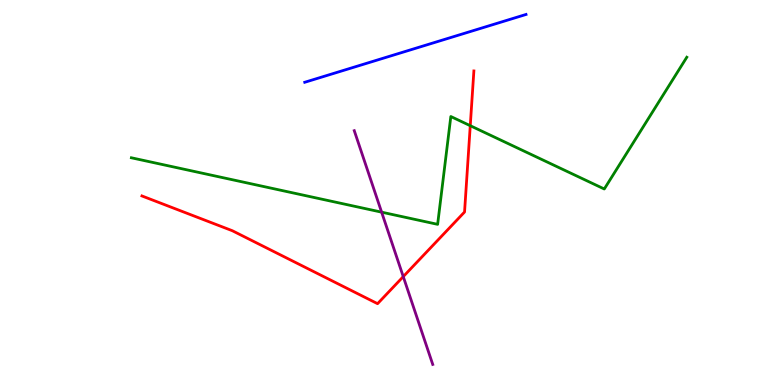[{'lines': ['blue', 'red'], 'intersections': []}, {'lines': ['green', 'red'], 'intersections': [{'x': 6.07, 'y': 6.74}]}, {'lines': ['purple', 'red'], 'intersections': [{'x': 5.2, 'y': 2.82}]}, {'lines': ['blue', 'green'], 'intersections': []}, {'lines': ['blue', 'purple'], 'intersections': []}, {'lines': ['green', 'purple'], 'intersections': [{'x': 4.92, 'y': 4.49}]}]